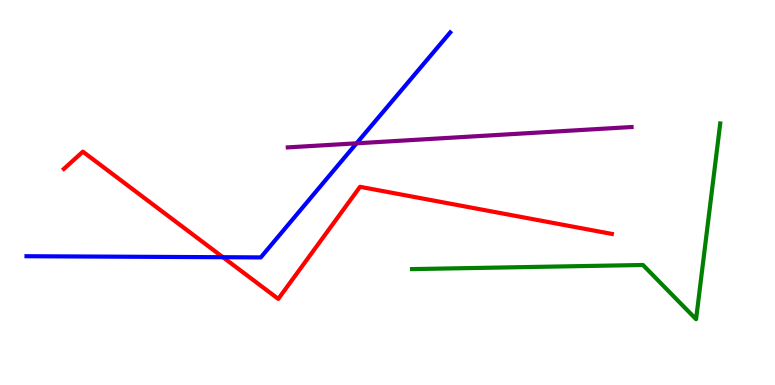[{'lines': ['blue', 'red'], 'intersections': [{'x': 2.88, 'y': 3.32}]}, {'lines': ['green', 'red'], 'intersections': []}, {'lines': ['purple', 'red'], 'intersections': []}, {'lines': ['blue', 'green'], 'intersections': []}, {'lines': ['blue', 'purple'], 'intersections': [{'x': 4.6, 'y': 6.28}]}, {'lines': ['green', 'purple'], 'intersections': []}]